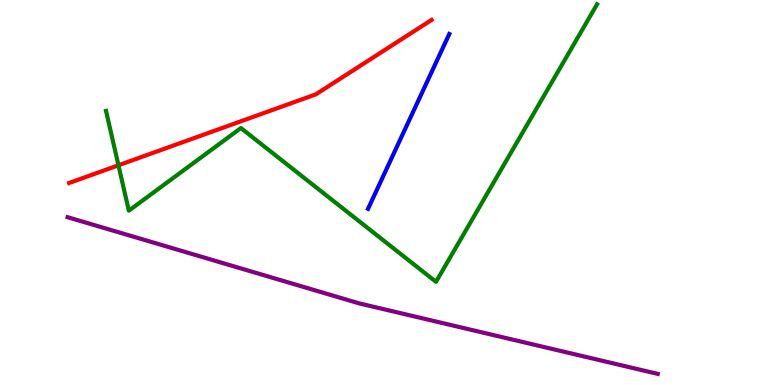[{'lines': ['blue', 'red'], 'intersections': []}, {'lines': ['green', 'red'], 'intersections': [{'x': 1.53, 'y': 5.71}]}, {'lines': ['purple', 'red'], 'intersections': []}, {'lines': ['blue', 'green'], 'intersections': []}, {'lines': ['blue', 'purple'], 'intersections': []}, {'lines': ['green', 'purple'], 'intersections': []}]